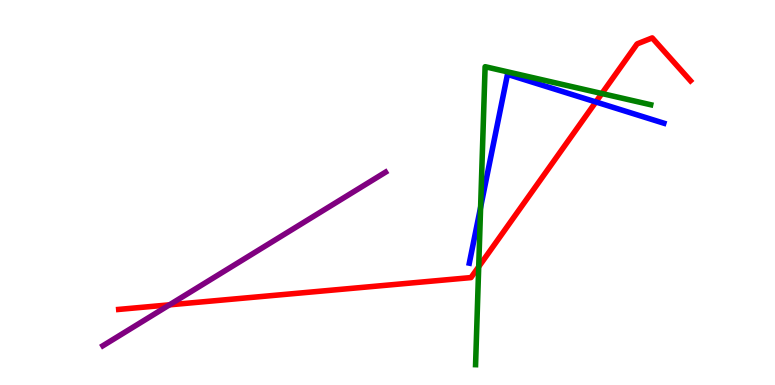[{'lines': ['blue', 'red'], 'intersections': [{'x': 7.69, 'y': 7.35}]}, {'lines': ['green', 'red'], 'intersections': [{'x': 6.18, 'y': 3.07}, {'x': 7.77, 'y': 7.57}]}, {'lines': ['purple', 'red'], 'intersections': [{'x': 2.19, 'y': 2.08}]}, {'lines': ['blue', 'green'], 'intersections': [{'x': 6.2, 'y': 4.62}]}, {'lines': ['blue', 'purple'], 'intersections': []}, {'lines': ['green', 'purple'], 'intersections': []}]